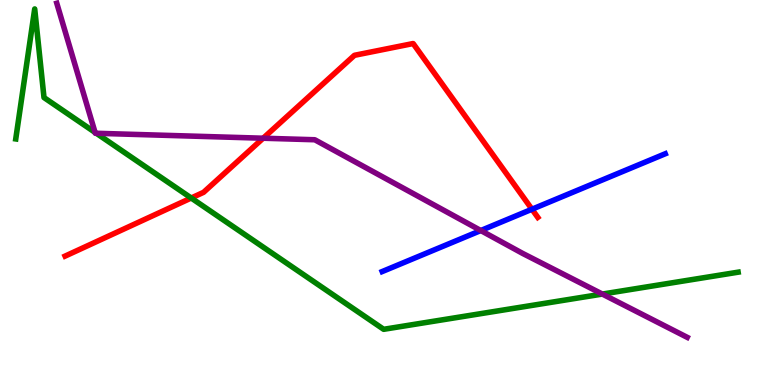[{'lines': ['blue', 'red'], 'intersections': [{'x': 6.86, 'y': 4.57}]}, {'lines': ['green', 'red'], 'intersections': [{'x': 2.47, 'y': 4.86}]}, {'lines': ['purple', 'red'], 'intersections': [{'x': 3.4, 'y': 6.41}]}, {'lines': ['blue', 'green'], 'intersections': []}, {'lines': ['blue', 'purple'], 'intersections': [{'x': 6.2, 'y': 4.01}]}, {'lines': ['green', 'purple'], 'intersections': [{'x': 1.23, 'y': 6.56}, {'x': 1.24, 'y': 6.54}, {'x': 7.77, 'y': 2.36}]}]